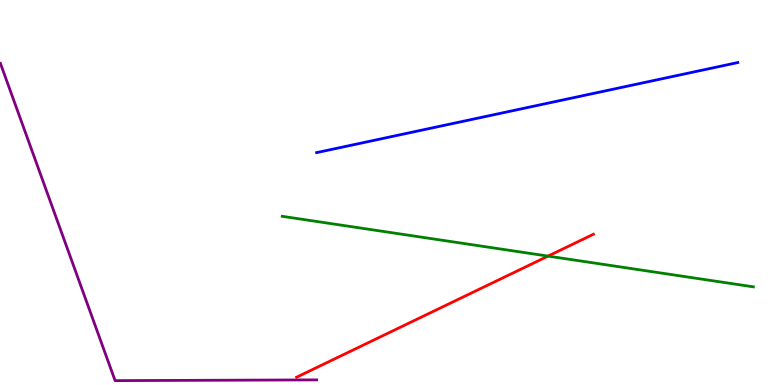[{'lines': ['blue', 'red'], 'intersections': []}, {'lines': ['green', 'red'], 'intersections': [{'x': 7.07, 'y': 3.35}]}, {'lines': ['purple', 'red'], 'intersections': []}, {'lines': ['blue', 'green'], 'intersections': []}, {'lines': ['blue', 'purple'], 'intersections': []}, {'lines': ['green', 'purple'], 'intersections': []}]